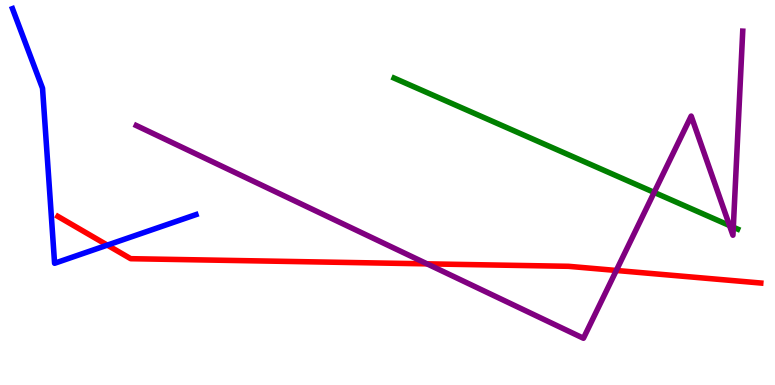[{'lines': ['blue', 'red'], 'intersections': [{'x': 1.38, 'y': 3.63}]}, {'lines': ['green', 'red'], 'intersections': []}, {'lines': ['purple', 'red'], 'intersections': [{'x': 5.51, 'y': 3.15}, {'x': 7.95, 'y': 2.97}]}, {'lines': ['blue', 'green'], 'intersections': []}, {'lines': ['blue', 'purple'], 'intersections': []}, {'lines': ['green', 'purple'], 'intersections': [{'x': 8.44, 'y': 5.0}, {'x': 9.41, 'y': 4.14}, {'x': 9.46, 'y': 4.1}]}]